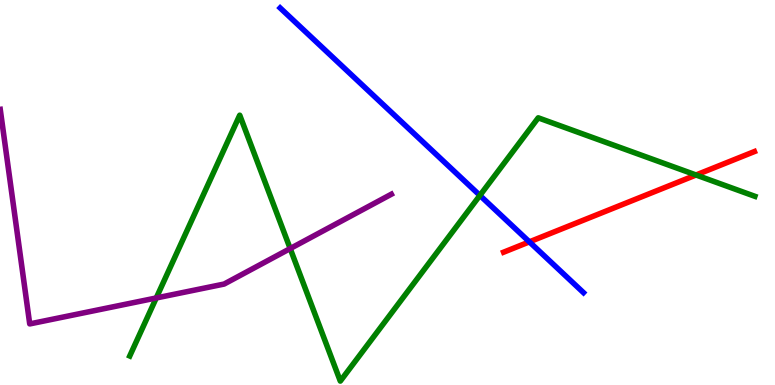[{'lines': ['blue', 'red'], 'intersections': [{'x': 6.83, 'y': 3.72}]}, {'lines': ['green', 'red'], 'intersections': [{'x': 8.98, 'y': 5.45}]}, {'lines': ['purple', 'red'], 'intersections': []}, {'lines': ['blue', 'green'], 'intersections': [{'x': 6.19, 'y': 4.92}]}, {'lines': ['blue', 'purple'], 'intersections': []}, {'lines': ['green', 'purple'], 'intersections': [{'x': 2.02, 'y': 2.26}, {'x': 3.74, 'y': 3.54}]}]